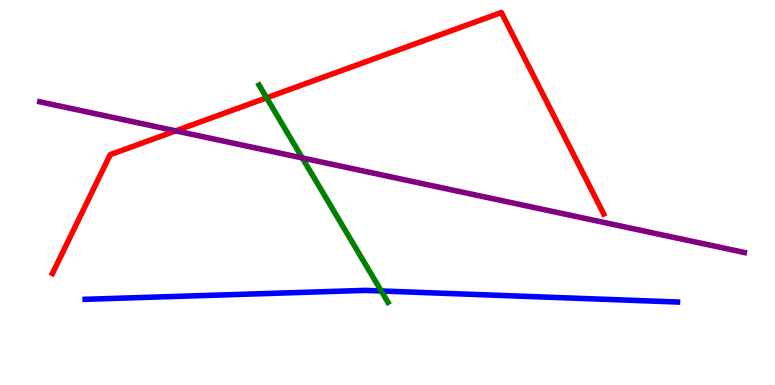[{'lines': ['blue', 'red'], 'intersections': []}, {'lines': ['green', 'red'], 'intersections': [{'x': 3.44, 'y': 7.46}]}, {'lines': ['purple', 'red'], 'intersections': [{'x': 2.27, 'y': 6.6}]}, {'lines': ['blue', 'green'], 'intersections': [{'x': 4.92, 'y': 2.44}]}, {'lines': ['blue', 'purple'], 'intersections': []}, {'lines': ['green', 'purple'], 'intersections': [{'x': 3.9, 'y': 5.9}]}]